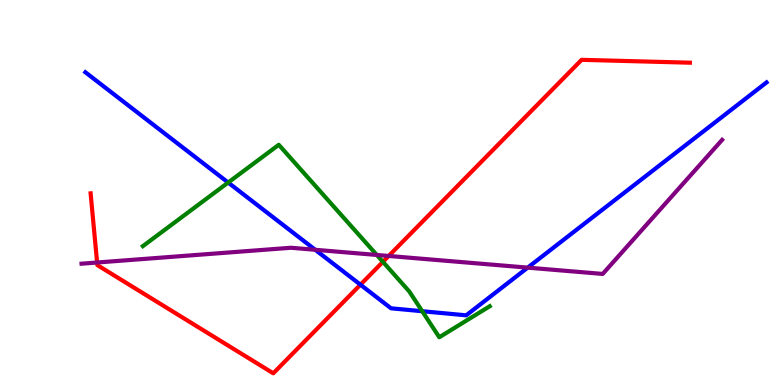[{'lines': ['blue', 'red'], 'intersections': [{'x': 4.65, 'y': 2.61}]}, {'lines': ['green', 'red'], 'intersections': [{'x': 4.94, 'y': 3.2}]}, {'lines': ['purple', 'red'], 'intersections': [{'x': 1.25, 'y': 3.18}, {'x': 5.02, 'y': 3.35}]}, {'lines': ['blue', 'green'], 'intersections': [{'x': 2.94, 'y': 5.26}, {'x': 5.45, 'y': 1.92}]}, {'lines': ['blue', 'purple'], 'intersections': [{'x': 4.07, 'y': 3.51}, {'x': 6.81, 'y': 3.05}]}, {'lines': ['green', 'purple'], 'intersections': [{'x': 4.86, 'y': 3.38}]}]